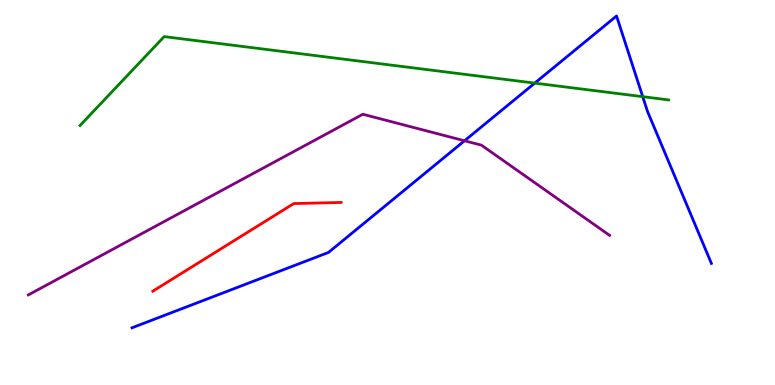[{'lines': ['blue', 'red'], 'intersections': []}, {'lines': ['green', 'red'], 'intersections': []}, {'lines': ['purple', 'red'], 'intersections': []}, {'lines': ['blue', 'green'], 'intersections': [{'x': 6.9, 'y': 7.84}, {'x': 8.29, 'y': 7.49}]}, {'lines': ['blue', 'purple'], 'intersections': [{'x': 5.99, 'y': 6.34}]}, {'lines': ['green', 'purple'], 'intersections': []}]